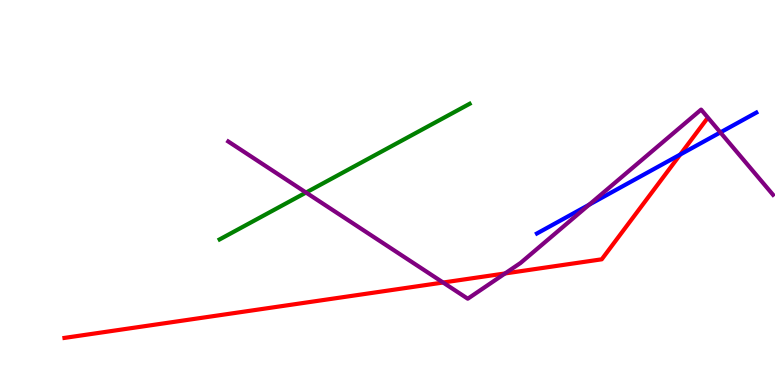[{'lines': ['blue', 'red'], 'intersections': [{'x': 8.78, 'y': 5.99}]}, {'lines': ['green', 'red'], 'intersections': []}, {'lines': ['purple', 'red'], 'intersections': [{'x': 5.72, 'y': 2.66}, {'x': 6.52, 'y': 2.9}]}, {'lines': ['blue', 'green'], 'intersections': []}, {'lines': ['blue', 'purple'], 'intersections': [{'x': 7.6, 'y': 4.68}, {'x': 9.3, 'y': 6.56}]}, {'lines': ['green', 'purple'], 'intersections': [{'x': 3.95, 'y': 5.0}]}]